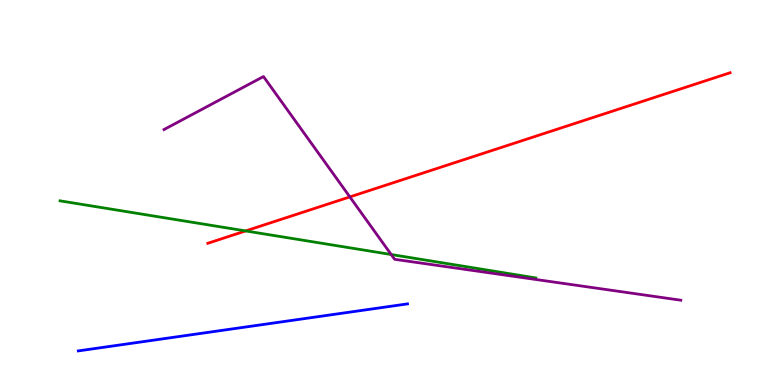[{'lines': ['blue', 'red'], 'intersections': []}, {'lines': ['green', 'red'], 'intersections': [{'x': 3.17, 'y': 4.0}]}, {'lines': ['purple', 'red'], 'intersections': [{'x': 4.51, 'y': 4.89}]}, {'lines': ['blue', 'green'], 'intersections': []}, {'lines': ['blue', 'purple'], 'intersections': []}, {'lines': ['green', 'purple'], 'intersections': [{'x': 5.05, 'y': 3.39}]}]